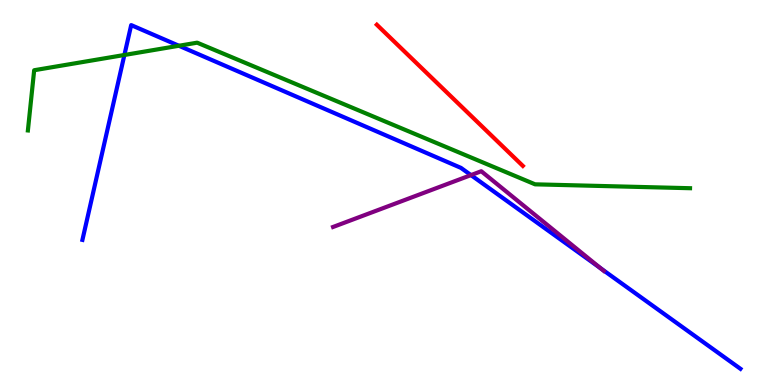[{'lines': ['blue', 'red'], 'intersections': []}, {'lines': ['green', 'red'], 'intersections': []}, {'lines': ['purple', 'red'], 'intersections': []}, {'lines': ['blue', 'green'], 'intersections': [{'x': 1.61, 'y': 8.57}, {'x': 2.31, 'y': 8.81}]}, {'lines': ['blue', 'purple'], 'intersections': [{'x': 6.08, 'y': 5.45}, {'x': 7.75, 'y': 3.03}]}, {'lines': ['green', 'purple'], 'intersections': []}]